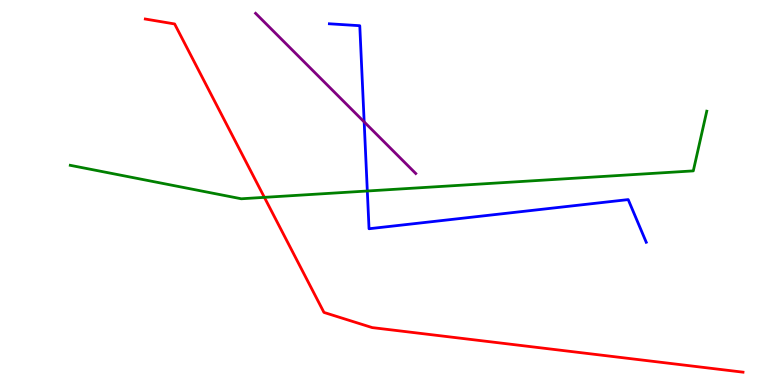[{'lines': ['blue', 'red'], 'intersections': []}, {'lines': ['green', 'red'], 'intersections': [{'x': 3.41, 'y': 4.87}]}, {'lines': ['purple', 'red'], 'intersections': []}, {'lines': ['blue', 'green'], 'intersections': [{'x': 4.74, 'y': 5.04}]}, {'lines': ['blue', 'purple'], 'intersections': [{'x': 4.7, 'y': 6.83}]}, {'lines': ['green', 'purple'], 'intersections': []}]